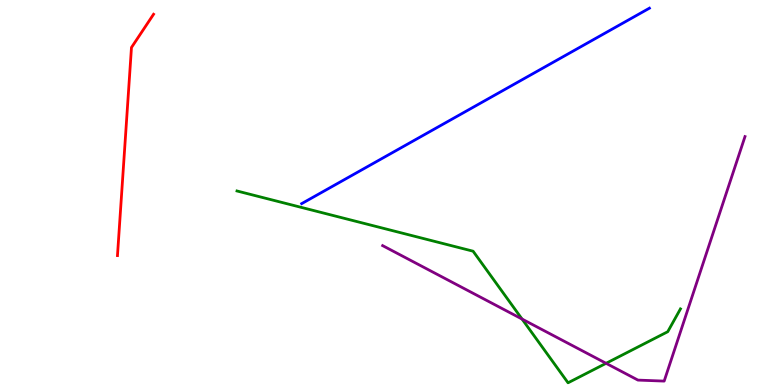[{'lines': ['blue', 'red'], 'intersections': []}, {'lines': ['green', 'red'], 'intersections': []}, {'lines': ['purple', 'red'], 'intersections': []}, {'lines': ['blue', 'green'], 'intersections': []}, {'lines': ['blue', 'purple'], 'intersections': []}, {'lines': ['green', 'purple'], 'intersections': [{'x': 6.74, 'y': 1.71}, {'x': 7.82, 'y': 0.563}]}]